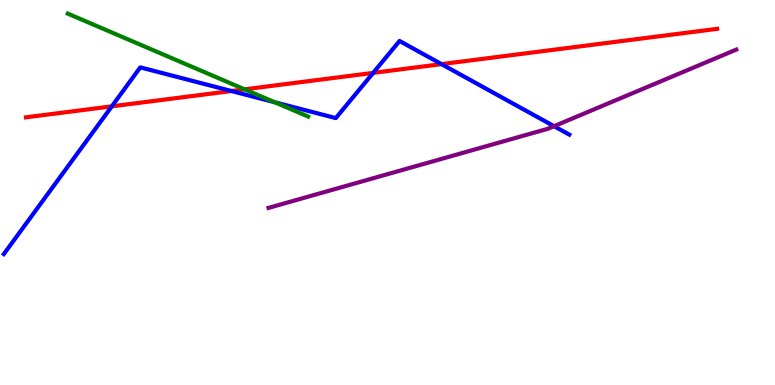[{'lines': ['blue', 'red'], 'intersections': [{'x': 1.44, 'y': 7.24}, {'x': 2.99, 'y': 7.64}, {'x': 4.82, 'y': 8.11}, {'x': 5.7, 'y': 8.33}]}, {'lines': ['green', 'red'], 'intersections': [{'x': 3.16, 'y': 7.68}]}, {'lines': ['purple', 'red'], 'intersections': []}, {'lines': ['blue', 'green'], 'intersections': [{'x': 3.55, 'y': 7.34}]}, {'lines': ['blue', 'purple'], 'intersections': [{'x': 7.15, 'y': 6.72}]}, {'lines': ['green', 'purple'], 'intersections': []}]